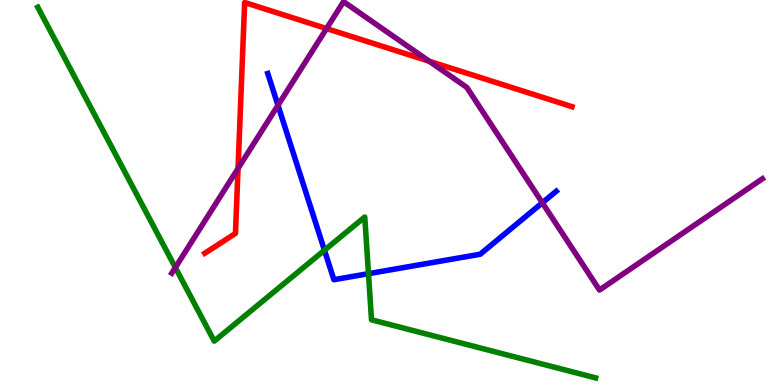[{'lines': ['blue', 'red'], 'intersections': []}, {'lines': ['green', 'red'], 'intersections': []}, {'lines': ['purple', 'red'], 'intersections': [{'x': 3.07, 'y': 5.62}, {'x': 4.21, 'y': 9.26}, {'x': 5.54, 'y': 8.41}]}, {'lines': ['blue', 'green'], 'intersections': [{'x': 4.19, 'y': 3.5}, {'x': 4.75, 'y': 2.89}]}, {'lines': ['blue', 'purple'], 'intersections': [{'x': 3.59, 'y': 7.26}, {'x': 7.0, 'y': 4.73}]}, {'lines': ['green', 'purple'], 'intersections': [{'x': 2.26, 'y': 3.05}]}]